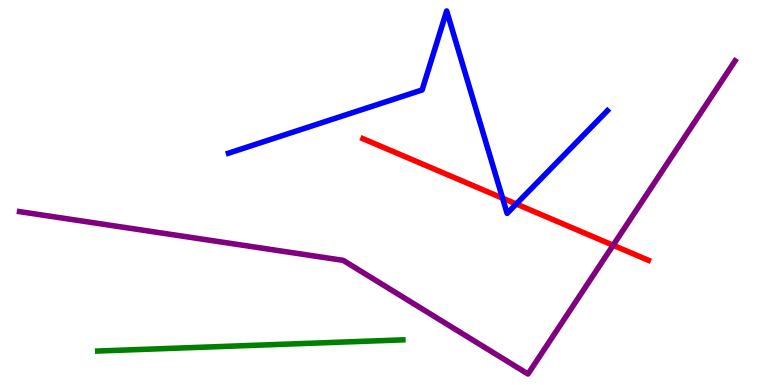[{'lines': ['blue', 'red'], 'intersections': [{'x': 6.48, 'y': 4.85}, {'x': 6.66, 'y': 4.7}]}, {'lines': ['green', 'red'], 'intersections': []}, {'lines': ['purple', 'red'], 'intersections': [{'x': 7.91, 'y': 3.63}]}, {'lines': ['blue', 'green'], 'intersections': []}, {'lines': ['blue', 'purple'], 'intersections': []}, {'lines': ['green', 'purple'], 'intersections': []}]